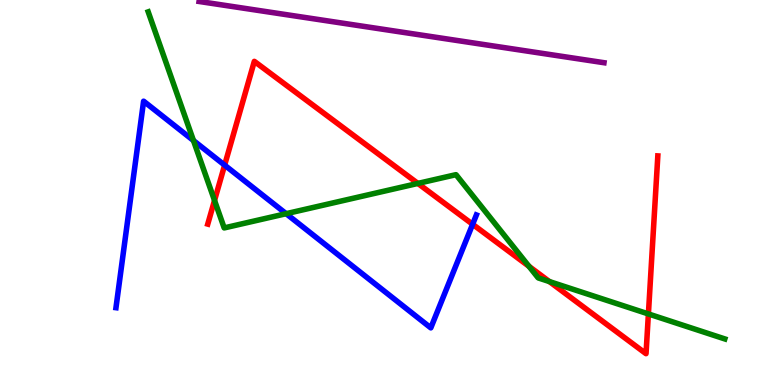[{'lines': ['blue', 'red'], 'intersections': [{'x': 2.9, 'y': 5.71}, {'x': 6.1, 'y': 4.17}]}, {'lines': ['green', 'red'], 'intersections': [{'x': 2.77, 'y': 4.79}, {'x': 5.39, 'y': 5.24}, {'x': 6.83, 'y': 3.08}, {'x': 7.09, 'y': 2.69}, {'x': 8.37, 'y': 1.85}]}, {'lines': ['purple', 'red'], 'intersections': []}, {'lines': ['blue', 'green'], 'intersections': [{'x': 2.5, 'y': 6.35}, {'x': 3.69, 'y': 4.45}]}, {'lines': ['blue', 'purple'], 'intersections': []}, {'lines': ['green', 'purple'], 'intersections': []}]